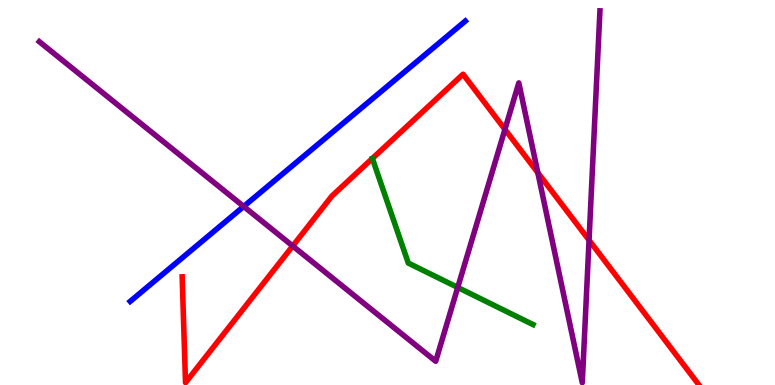[{'lines': ['blue', 'red'], 'intersections': []}, {'lines': ['green', 'red'], 'intersections': [{'x': 4.8, 'y': 5.88}]}, {'lines': ['purple', 'red'], 'intersections': [{'x': 3.78, 'y': 3.61}, {'x': 6.52, 'y': 6.64}, {'x': 6.94, 'y': 5.51}, {'x': 7.6, 'y': 3.76}]}, {'lines': ['blue', 'green'], 'intersections': []}, {'lines': ['blue', 'purple'], 'intersections': [{'x': 3.14, 'y': 4.64}]}, {'lines': ['green', 'purple'], 'intersections': [{'x': 5.91, 'y': 2.53}]}]